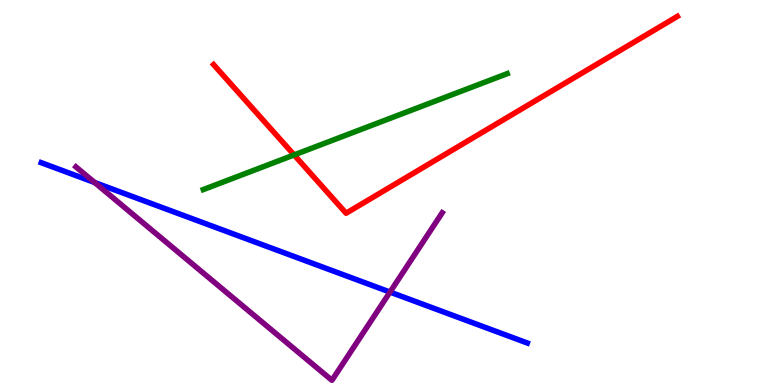[{'lines': ['blue', 'red'], 'intersections': []}, {'lines': ['green', 'red'], 'intersections': [{'x': 3.8, 'y': 5.98}]}, {'lines': ['purple', 'red'], 'intersections': []}, {'lines': ['blue', 'green'], 'intersections': []}, {'lines': ['blue', 'purple'], 'intersections': [{'x': 1.22, 'y': 5.26}, {'x': 5.03, 'y': 2.41}]}, {'lines': ['green', 'purple'], 'intersections': []}]